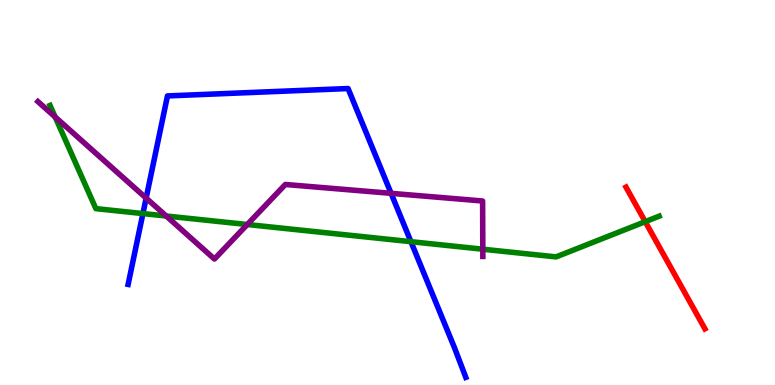[{'lines': ['blue', 'red'], 'intersections': []}, {'lines': ['green', 'red'], 'intersections': [{'x': 8.33, 'y': 4.24}]}, {'lines': ['purple', 'red'], 'intersections': []}, {'lines': ['blue', 'green'], 'intersections': [{'x': 1.84, 'y': 4.45}, {'x': 5.3, 'y': 3.72}]}, {'lines': ['blue', 'purple'], 'intersections': [{'x': 1.89, 'y': 4.85}, {'x': 5.05, 'y': 4.98}]}, {'lines': ['green', 'purple'], 'intersections': [{'x': 0.712, 'y': 6.96}, {'x': 2.14, 'y': 4.39}, {'x': 3.19, 'y': 4.17}, {'x': 6.23, 'y': 3.53}]}]